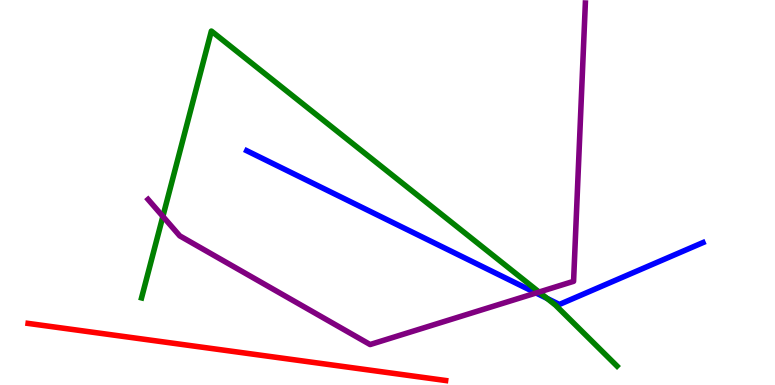[{'lines': ['blue', 'red'], 'intersections': []}, {'lines': ['green', 'red'], 'intersections': []}, {'lines': ['purple', 'red'], 'intersections': []}, {'lines': ['blue', 'green'], 'intersections': [{'x': 7.06, 'y': 2.25}]}, {'lines': ['blue', 'purple'], 'intersections': [{'x': 6.92, 'y': 2.39}]}, {'lines': ['green', 'purple'], 'intersections': [{'x': 2.1, 'y': 4.38}, {'x': 6.96, 'y': 2.41}]}]